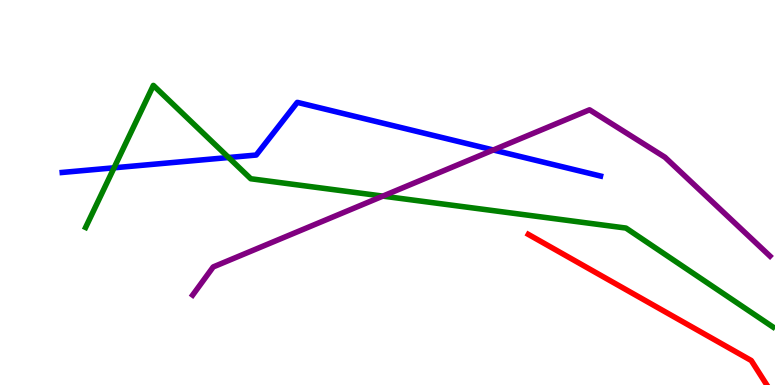[{'lines': ['blue', 'red'], 'intersections': []}, {'lines': ['green', 'red'], 'intersections': []}, {'lines': ['purple', 'red'], 'intersections': []}, {'lines': ['blue', 'green'], 'intersections': [{'x': 1.47, 'y': 5.64}, {'x': 2.95, 'y': 5.91}]}, {'lines': ['blue', 'purple'], 'intersections': [{'x': 6.37, 'y': 6.1}]}, {'lines': ['green', 'purple'], 'intersections': [{'x': 4.94, 'y': 4.91}]}]